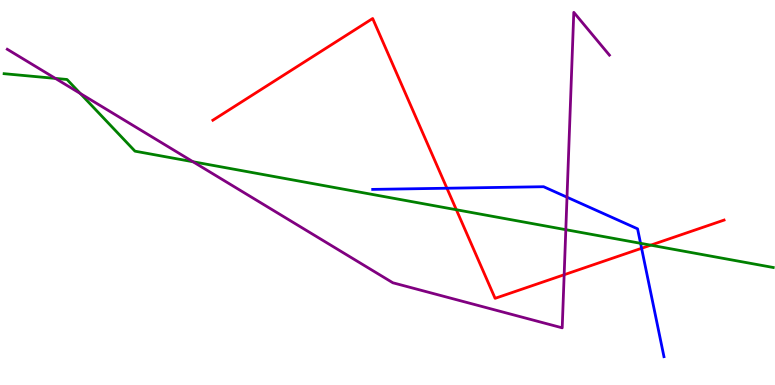[{'lines': ['blue', 'red'], 'intersections': [{'x': 5.77, 'y': 5.11}, {'x': 8.28, 'y': 3.55}]}, {'lines': ['green', 'red'], 'intersections': [{'x': 5.89, 'y': 4.55}, {'x': 8.4, 'y': 3.63}]}, {'lines': ['purple', 'red'], 'intersections': [{'x': 7.28, 'y': 2.86}]}, {'lines': ['blue', 'green'], 'intersections': [{'x': 8.27, 'y': 3.68}]}, {'lines': ['blue', 'purple'], 'intersections': [{'x': 7.32, 'y': 4.88}]}, {'lines': ['green', 'purple'], 'intersections': [{'x': 0.715, 'y': 7.96}, {'x': 1.04, 'y': 7.57}, {'x': 2.49, 'y': 5.8}, {'x': 7.3, 'y': 4.03}]}]